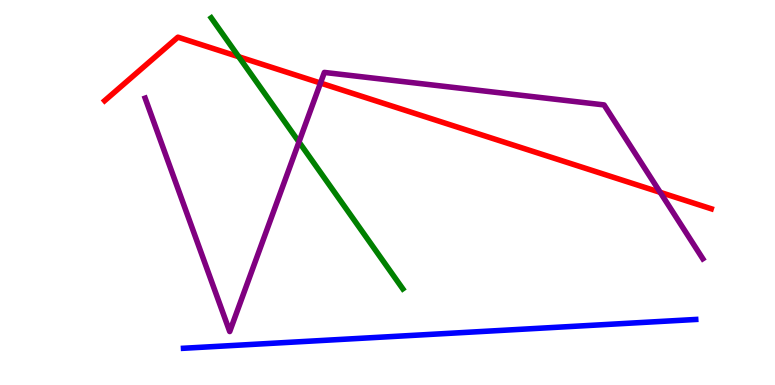[{'lines': ['blue', 'red'], 'intersections': []}, {'lines': ['green', 'red'], 'intersections': [{'x': 3.08, 'y': 8.53}]}, {'lines': ['purple', 'red'], 'intersections': [{'x': 4.14, 'y': 7.84}, {'x': 8.52, 'y': 5.0}]}, {'lines': ['blue', 'green'], 'intersections': []}, {'lines': ['blue', 'purple'], 'intersections': []}, {'lines': ['green', 'purple'], 'intersections': [{'x': 3.86, 'y': 6.31}]}]